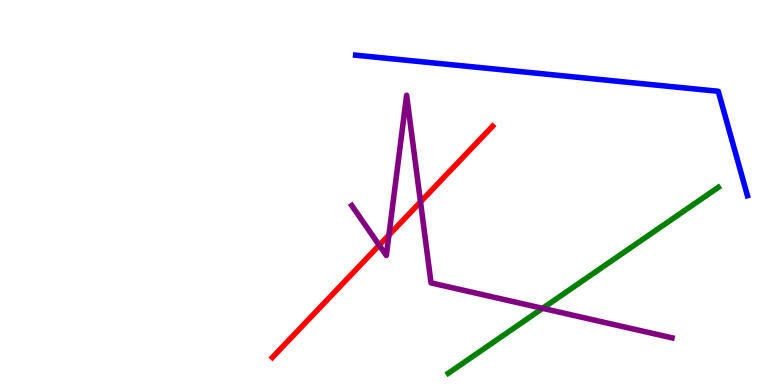[{'lines': ['blue', 'red'], 'intersections': []}, {'lines': ['green', 'red'], 'intersections': []}, {'lines': ['purple', 'red'], 'intersections': [{'x': 4.89, 'y': 3.63}, {'x': 5.02, 'y': 3.89}, {'x': 5.43, 'y': 4.76}]}, {'lines': ['blue', 'green'], 'intersections': []}, {'lines': ['blue', 'purple'], 'intersections': []}, {'lines': ['green', 'purple'], 'intersections': [{'x': 7.0, 'y': 1.99}]}]